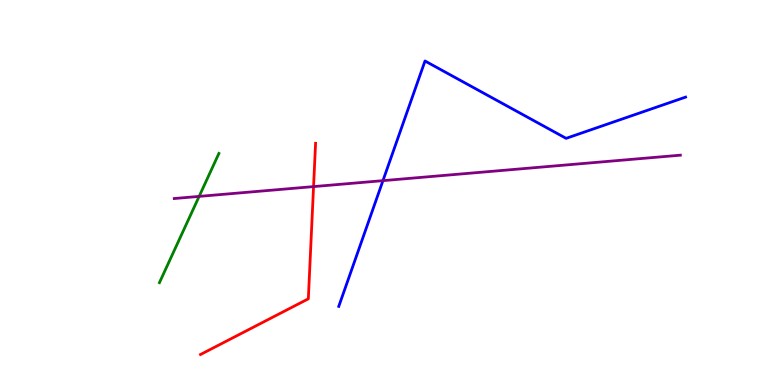[{'lines': ['blue', 'red'], 'intersections': []}, {'lines': ['green', 'red'], 'intersections': []}, {'lines': ['purple', 'red'], 'intersections': [{'x': 4.05, 'y': 5.15}]}, {'lines': ['blue', 'green'], 'intersections': []}, {'lines': ['blue', 'purple'], 'intersections': [{'x': 4.94, 'y': 5.31}]}, {'lines': ['green', 'purple'], 'intersections': [{'x': 2.57, 'y': 4.9}]}]